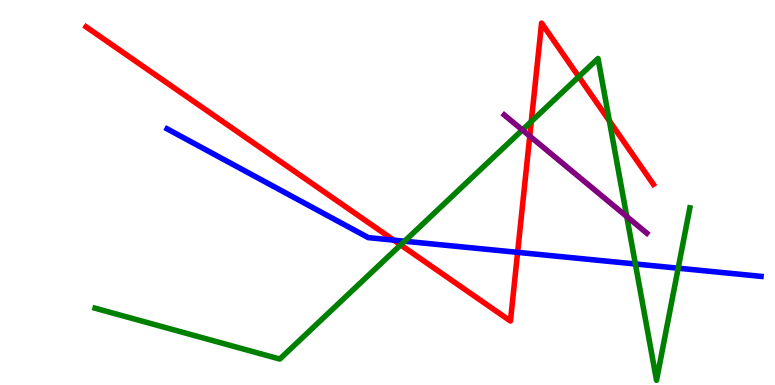[{'lines': ['blue', 'red'], 'intersections': [{'x': 5.08, 'y': 3.76}, {'x': 6.68, 'y': 3.45}]}, {'lines': ['green', 'red'], 'intersections': [{'x': 5.17, 'y': 3.64}, {'x': 6.86, 'y': 6.84}, {'x': 7.47, 'y': 8.01}, {'x': 7.86, 'y': 6.86}]}, {'lines': ['purple', 'red'], 'intersections': [{'x': 6.84, 'y': 6.46}]}, {'lines': ['blue', 'green'], 'intersections': [{'x': 5.22, 'y': 3.73}, {'x': 8.2, 'y': 3.14}, {'x': 8.75, 'y': 3.03}]}, {'lines': ['blue', 'purple'], 'intersections': []}, {'lines': ['green', 'purple'], 'intersections': [{'x': 6.74, 'y': 6.62}, {'x': 8.09, 'y': 4.38}]}]